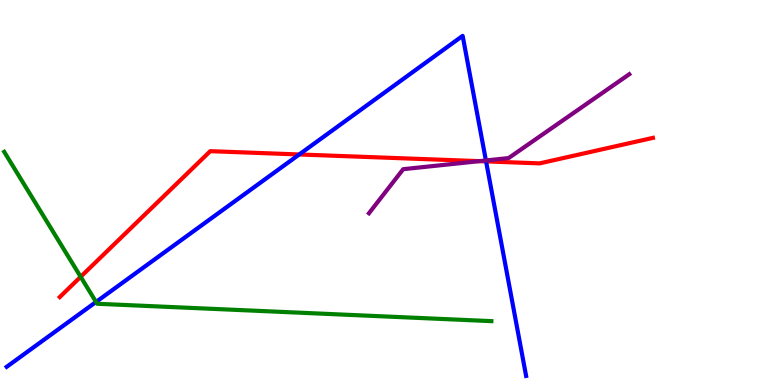[{'lines': ['blue', 'red'], 'intersections': [{'x': 3.86, 'y': 5.99}, {'x': 6.27, 'y': 5.81}]}, {'lines': ['green', 'red'], 'intersections': [{'x': 1.04, 'y': 2.81}]}, {'lines': ['purple', 'red'], 'intersections': [{'x': 6.19, 'y': 5.81}]}, {'lines': ['blue', 'green'], 'intersections': [{'x': 1.24, 'y': 2.16}]}, {'lines': ['blue', 'purple'], 'intersections': [{'x': 6.27, 'y': 5.83}]}, {'lines': ['green', 'purple'], 'intersections': []}]